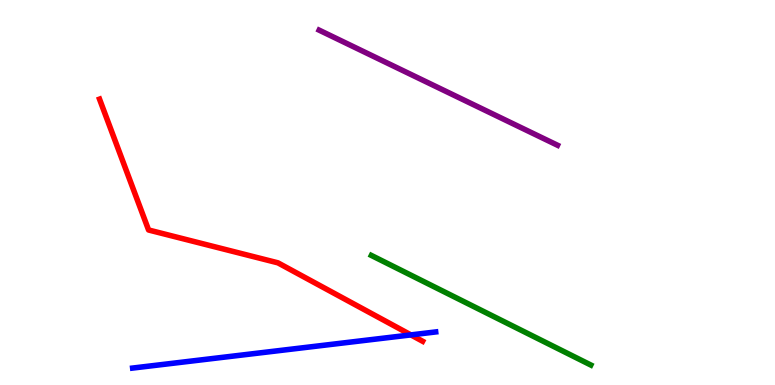[{'lines': ['blue', 'red'], 'intersections': [{'x': 5.3, 'y': 1.3}]}, {'lines': ['green', 'red'], 'intersections': []}, {'lines': ['purple', 'red'], 'intersections': []}, {'lines': ['blue', 'green'], 'intersections': []}, {'lines': ['blue', 'purple'], 'intersections': []}, {'lines': ['green', 'purple'], 'intersections': []}]